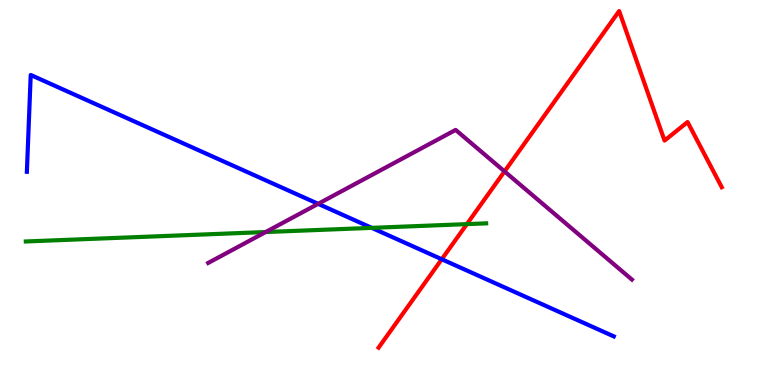[{'lines': ['blue', 'red'], 'intersections': [{'x': 5.7, 'y': 3.27}]}, {'lines': ['green', 'red'], 'intersections': [{'x': 6.02, 'y': 4.18}]}, {'lines': ['purple', 'red'], 'intersections': [{'x': 6.51, 'y': 5.55}]}, {'lines': ['blue', 'green'], 'intersections': [{'x': 4.8, 'y': 4.08}]}, {'lines': ['blue', 'purple'], 'intersections': [{'x': 4.11, 'y': 4.71}]}, {'lines': ['green', 'purple'], 'intersections': [{'x': 3.43, 'y': 3.97}]}]